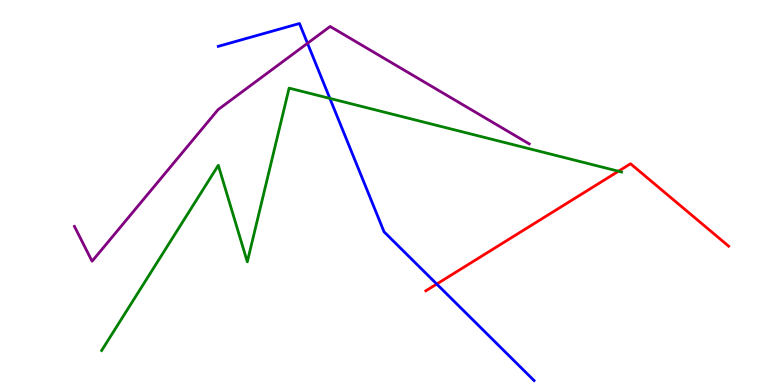[{'lines': ['blue', 'red'], 'intersections': [{'x': 5.64, 'y': 2.62}]}, {'lines': ['green', 'red'], 'intersections': [{'x': 7.98, 'y': 5.55}]}, {'lines': ['purple', 'red'], 'intersections': []}, {'lines': ['blue', 'green'], 'intersections': [{'x': 4.26, 'y': 7.44}]}, {'lines': ['blue', 'purple'], 'intersections': [{'x': 3.97, 'y': 8.88}]}, {'lines': ['green', 'purple'], 'intersections': []}]